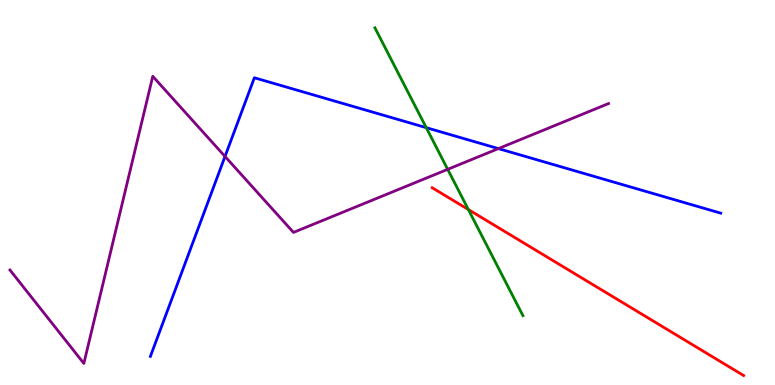[{'lines': ['blue', 'red'], 'intersections': []}, {'lines': ['green', 'red'], 'intersections': [{'x': 6.04, 'y': 4.56}]}, {'lines': ['purple', 'red'], 'intersections': []}, {'lines': ['blue', 'green'], 'intersections': [{'x': 5.5, 'y': 6.68}]}, {'lines': ['blue', 'purple'], 'intersections': [{'x': 2.9, 'y': 5.94}, {'x': 6.43, 'y': 6.14}]}, {'lines': ['green', 'purple'], 'intersections': [{'x': 5.78, 'y': 5.6}]}]